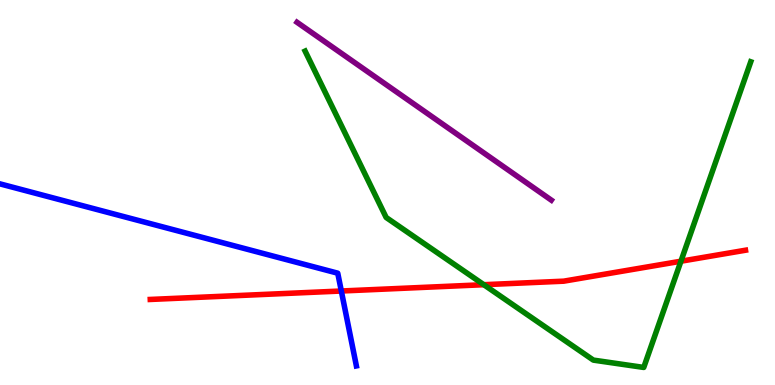[{'lines': ['blue', 'red'], 'intersections': [{'x': 4.4, 'y': 2.44}]}, {'lines': ['green', 'red'], 'intersections': [{'x': 6.24, 'y': 2.61}, {'x': 8.79, 'y': 3.22}]}, {'lines': ['purple', 'red'], 'intersections': []}, {'lines': ['blue', 'green'], 'intersections': []}, {'lines': ['blue', 'purple'], 'intersections': []}, {'lines': ['green', 'purple'], 'intersections': []}]